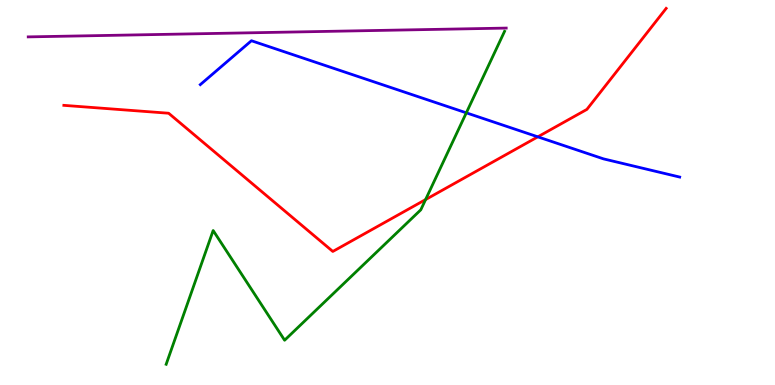[{'lines': ['blue', 'red'], 'intersections': [{'x': 6.94, 'y': 6.45}]}, {'lines': ['green', 'red'], 'intersections': [{'x': 5.49, 'y': 4.82}]}, {'lines': ['purple', 'red'], 'intersections': []}, {'lines': ['blue', 'green'], 'intersections': [{'x': 6.02, 'y': 7.07}]}, {'lines': ['blue', 'purple'], 'intersections': []}, {'lines': ['green', 'purple'], 'intersections': []}]